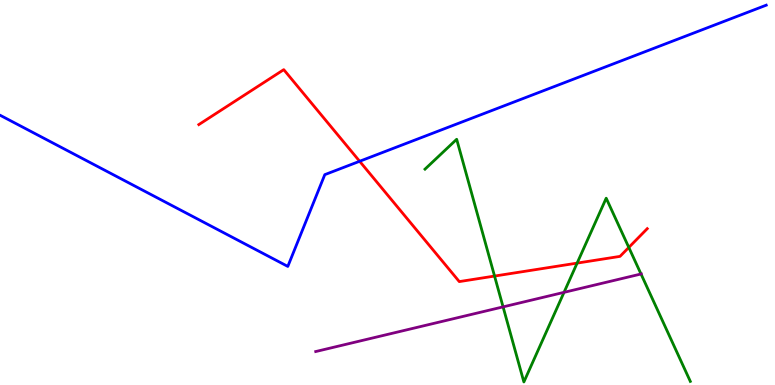[{'lines': ['blue', 'red'], 'intersections': [{'x': 4.64, 'y': 5.81}]}, {'lines': ['green', 'red'], 'intersections': [{'x': 6.38, 'y': 2.83}, {'x': 7.45, 'y': 3.17}, {'x': 8.11, 'y': 3.57}]}, {'lines': ['purple', 'red'], 'intersections': []}, {'lines': ['blue', 'green'], 'intersections': []}, {'lines': ['blue', 'purple'], 'intersections': []}, {'lines': ['green', 'purple'], 'intersections': [{'x': 6.49, 'y': 2.03}, {'x': 7.28, 'y': 2.41}, {'x': 8.27, 'y': 2.88}]}]